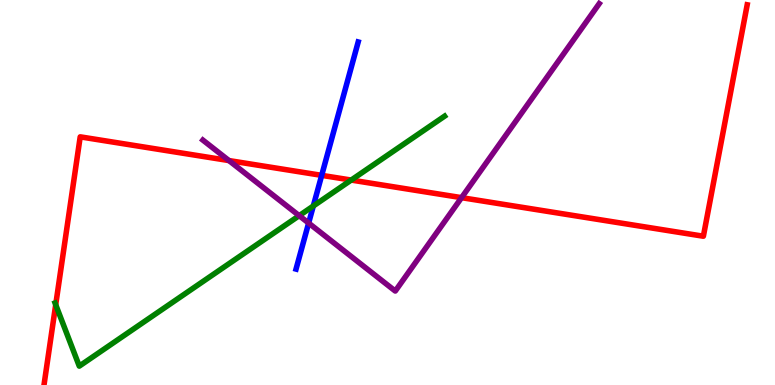[{'lines': ['blue', 'red'], 'intersections': [{'x': 4.15, 'y': 5.45}]}, {'lines': ['green', 'red'], 'intersections': [{'x': 0.719, 'y': 2.09}, {'x': 4.53, 'y': 5.32}]}, {'lines': ['purple', 'red'], 'intersections': [{'x': 2.95, 'y': 5.83}, {'x': 5.96, 'y': 4.87}]}, {'lines': ['blue', 'green'], 'intersections': [{'x': 4.04, 'y': 4.65}]}, {'lines': ['blue', 'purple'], 'intersections': [{'x': 3.98, 'y': 4.21}]}, {'lines': ['green', 'purple'], 'intersections': [{'x': 3.86, 'y': 4.4}]}]